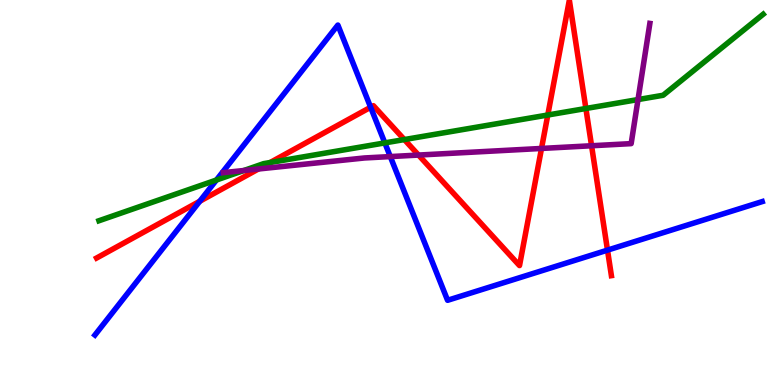[{'lines': ['blue', 'red'], 'intersections': [{'x': 2.58, 'y': 4.77}, {'x': 4.78, 'y': 7.21}, {'x': 7.84, 'y': 3.5}]}, {'lines': ['green', 'red'], 'intersections': [{'x': 3.49, 'y': 5.78}, {'x': 5.22, 'y': 6.38}, {'x': 7.07, 'y': 7.01}, {'x': 7.56, 'y': 7.18}]}, {'lines': ['purple', 'red'], 'intersections': [{'x': 3.33, 'y': 5.61}, {'x': 5.4, 'y': 5.97}, {'x': 6.99, 'y': 6.14}, {'x': 7.63, 'y': 6.21}]}, {'lines': ['blue', 'green'], 'intersections': [{'x': 2.79, 'y': 5.32}, {'x': 4.97, 'y': 6.29}]}, {'lines': ['blue', 'purple'], 'intersections': [{'x': 5.04, 'y': 5.93}]}, {'lines': ['green', 'purple'], 'intersections': [{'x': 3.15, 'y': 5.57}, {'x': 8.23, 'y': 7.41}]}]